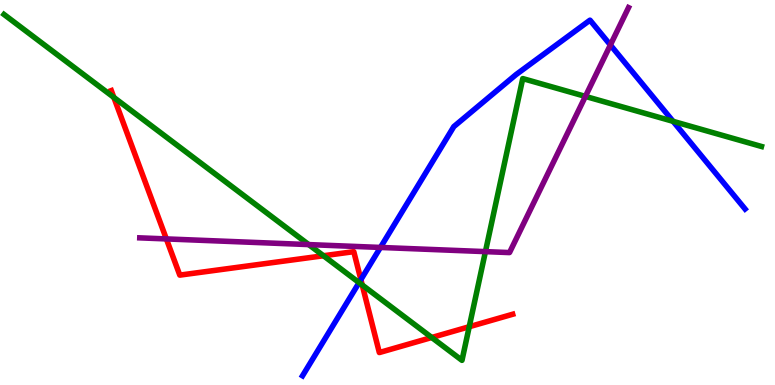[{'lines': ['blue', 'red'], 'intersections': [{'x': 4.66, 'y': 2.74}]}, {'lines': ['green', 'red'], 'intersections': [{'x': 1.47, 'y': 7.47}, {'x': 4.17, 'y': 3.36}, {'x': 4.67, 'y': 2.6}, {'x': 5.57, 'y': 1.23}, {'x': 6.05, 'y': 1.51}]}, {'lines': ['purple', 'red'], 'intersections': [{'x': 2.15, 'y': 3.79}]}, {'lines': ['blue', 'green'], 'intersections': [{'x': 4.63, 'y': 2.66}, {'x': 8.68, 'y': 6.85}]}, {'lines': ['blue', 'purple'], 'intersections': [{'x': 4.91, 'y': 3.57}, {'x': 7.88, 'y': 8.83}]}, {'lines': ['green', 'purple'], 'intersections': [{'x': 3.98, 'y': 3.65}, {'x': 6.26, 'y': 3.46}, {'x': 7.55, 'y': 7.5}]}]